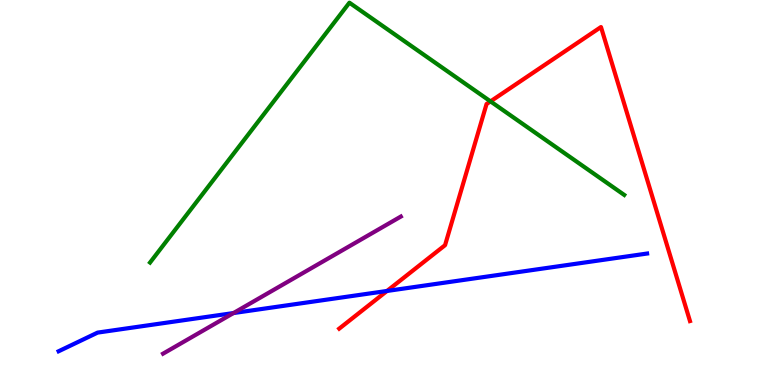[{'lines': ['blue', 'red'], 'intersections': [{'x': 4.99, 'y': 2.44}]}, {'lines': ['green', 'red'], 'intersections': [{'x': 6.33, 'y': 7.37}]}, {'lines': ['purple', 'red'], 'intersections': []}, {'lines': ['blue', 'green'], 'intersections': []}, {'lines': ['blue', 'purple'], 'intersections': [{'x': 3.01, 'y': 1.87}]}, {'lines': ['green', 'purple'], 'intersections': []}]